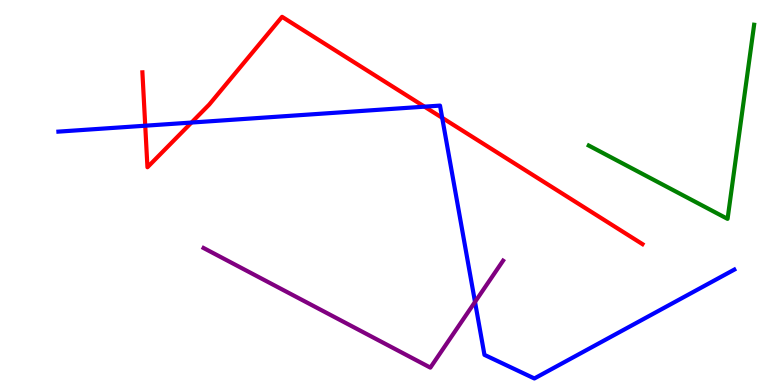[{'lines': ['blue', 'red'], 'intersections': [{'x': 1.87, 'y': 6.73}, {'x': 2.47, 'y': 6.82}, {'x': 5.48, 'y': 7.23}, {'x': 5.71, 'y': 6.94}]}, {'lines': ['green', 'red'], 'intersections': []}, {'lines': ['purple', 'red'], 'intersections': []}, {'lines': ['blue', 'green'], 'intersections': []}, {'lines': ['blue', 'purple'], 'intersections': [{'x': 6.13, 'y': 2.16}]}, {'lines': ['green', 'purple'], 'intersections': []}]